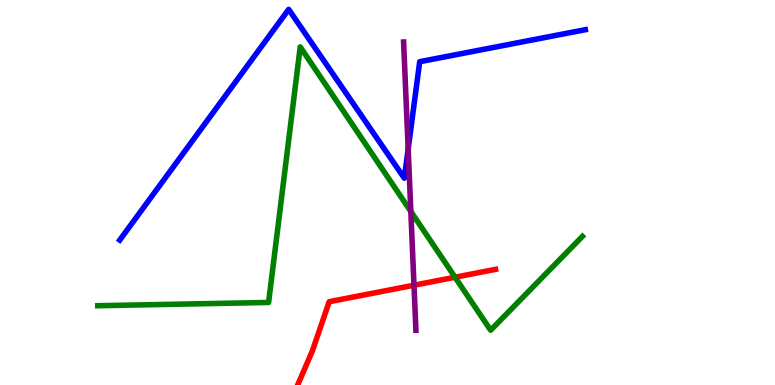[{'lines': ['blue', 'red'], 'intersections': []}, {'lines': ['green', 'red'], 'intersections': [{'x': 5.87, 'y': 2.8}]}, {'lines': ['purple', 'red'], 'intersections': [{'x': 5.34, 'y': 2.59}]}, {'lines': ['blue', 'green'], 'intersections': []}, {'lines': ['blue', 'purple'], 'intersections': [{'x': 5.27, 'y': 6.13}]}, {'lines': ['green', 'purple'], 'intersections': [{'x': 5.3, 'y': 4.51}]}]